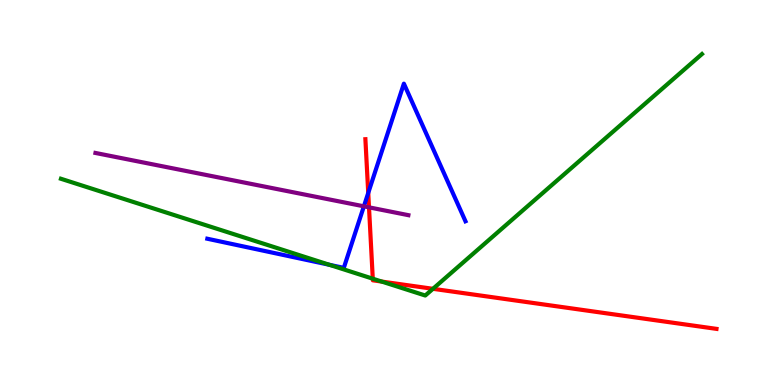[{'lines': ['blue', 'red'], 'intersections': [{'x': 4.75, 'y': 4.99}]}, {'lines': ['green', 'red'], 'intersections': [{'x': 4.81, 'y': 2.76}, {'x': 4.93, 'y': 2.69}, {'x': 5.59, 'y': 2.5}]}, {'lines': ['purple', 'red'], 'intersections': [{'x': 4.76, 'y': 4.61}]}, {'lines': ['blue', 'green'], 'intersections': [{'x': 4.25, 'y': 3.12}]}, {'lines': ['blue', 'purple'], 'intersections': [{'x': 4.7, 'y': 4.64}]}, {'lines': ['green', 'purple'], 'intersections': []}]